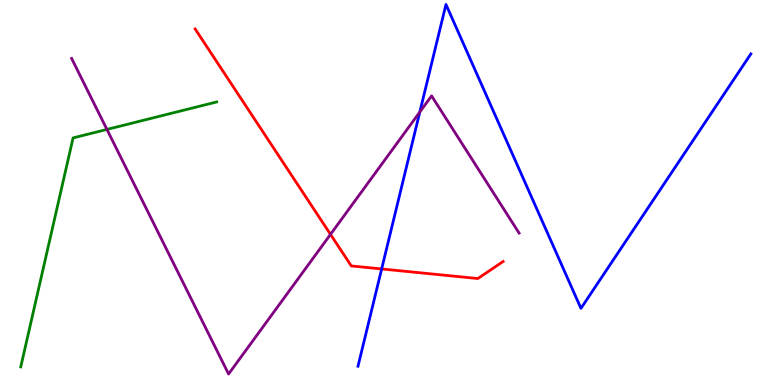[{'lines': ['blue', 'red'], 'intersections': [{'x': 4.92, 'y': 3.01}]}, {'lines': ['green', 'red'], 'intersections': []}, {'lines': ['purple', 'red'], 'intersections': [{'x': 4.26, 'y': 3.91}]}, {'lines': ['blue', 'green'], 'intersections': []}, {'lines': ['blue', 'purple'], 'intersections': [{'x': 5.42, 'y': 7.09}]}, {'lines': ['green', 'purple'], 'intersections': [{'x': 1.38, 'y': 6.64}]}]